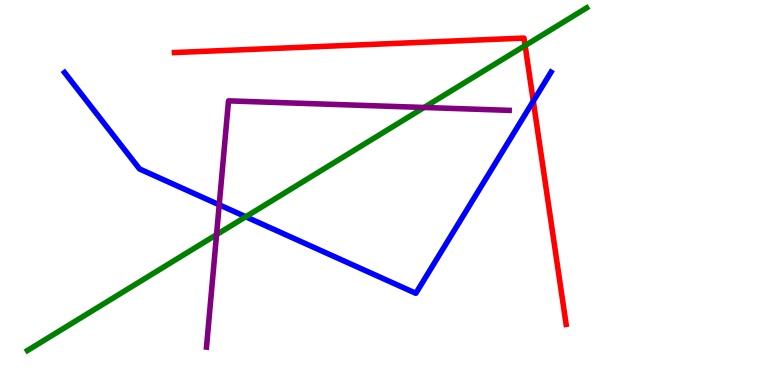[{'lines': ['blue', 'red'], 'intersections': [{'x': 6.88, 'y': 7.37}]}, {'lines': ['green', 'red'], 'intersections': [{'x': 6.78, 'y': 8.82}]}, {'lines': ['purple', 'red'], 'intersections': []}, {'lines': ['blue', 'green'], 'intersections': [{'x': 3.17, 'y': 4.37}]}, {'lines': ['blue', 'purple'], 'intersections': [{'x': 2.83, 'y': 4.68}]}, {'lines': ['green', 'purple'], 'intersections': [{'x': 2.79, 'y': 3.91}, {'x': 5.47, 'y': 7.21}]}]